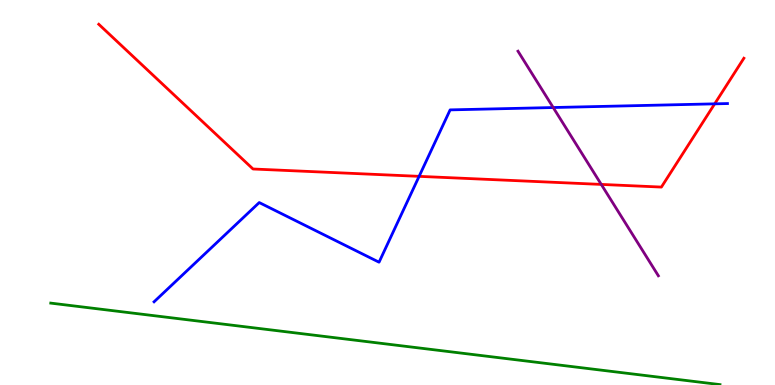[{'lines': ['blue', 'red'], 'intersections': [{'x': 5.41, 'y': 5.42}, {'x': 9.22, 'y': 7.3}]}, {'lines': ['green', 'red'], 'intersections': []}, {'lines': ['purple', 'red'], 'intersections': [{'x': 7.76, 'y': 5.21}]}, {'lines': ['blue', 'green'], 'intersections': []}, {'lines': ['blue', 'purple'], 'intersections': [{'x': 7.14, 'y': 7.21}]}, {'lines': ['green', 'purple'], 'intersections': []}]